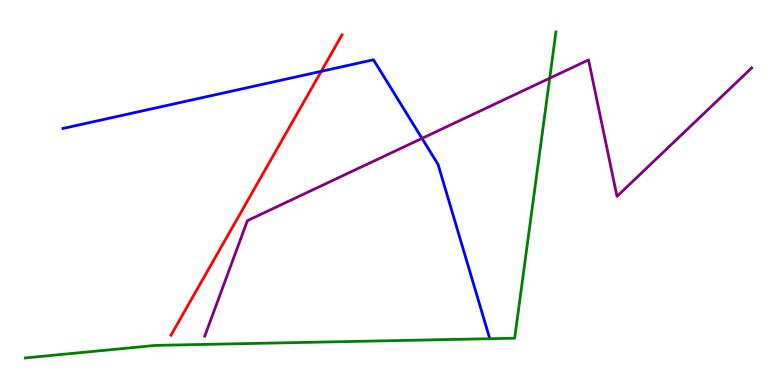[{'lines': ['blue', 'red'], 'intersections': [{'x': 4.15, 'y': 8.15}]}, {'lines': ['green', 'red'], 'intersections': []}, {'lines': ['purple', 'red'], 'intersections': []}, {'lines': ['blue', 'green'], 'intersections': []}, {'lines': ['blue', 'purple'], 'intersections': [{'x': 5.45, 'y': 6.41}]}, {'lines': ['green', 'purple'], 'intersections': [{'x': 7.09, 'y': 7.97}]}]